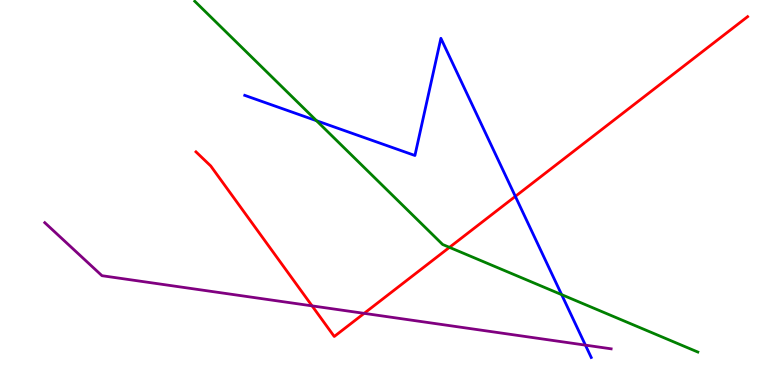[{'lines': ['blue', 'red'], 'intersections': [{'x': 6.65, 'y': 4.9}]}, {'lines': ['green', 'red'], 'intersections': [{'x': 5.8, 'y': 3.58}]}, {'lines': ['purple', 'red'], 'intersections': [{'x': 4.03, 'y': 2.06}, {'x': 4.7, 'y': 1.86}]}, {'lines': ['blue', 'green'], 'intersections': [{'x': 4.08, 'y': 6.86}, {'x': 7.25, 'y': 2.35}]}, {'lines': ['blue', 'purple'], 'intersections': [{'x': 7.55, 'y': 1.04}]}, {'lines': ['green', 'purple'], 'intersections': []}]